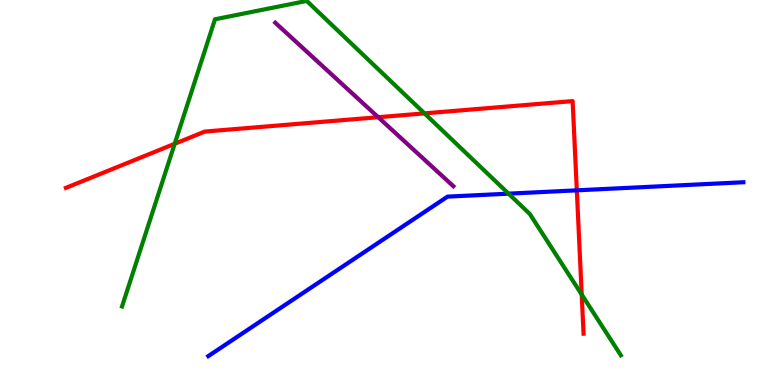[{'lines': ['blue', 'red'], 'intersections': [{'x': 7.44, 'y': 5.06}]}, {'lines': ['green', 'red'], 'intersections': [{'x': 2.25, 'y': 6.27}, {'x': 5.48, 'y': 7.06}, {'x': 7.51, 'y': 2.35}]}, {'lines': ['purple', 'red'], 'intersections': [{'x': 4.88, 'y': 6.96}]}, {'lines': ['blue', 'green'], 'intersections': [{'x': 6.56, 'y': 4.97}]}, {'lines': ['blue', 'purple'], 'intersections': []}, {'lines': ['green', 'purple'], 'intersections': []}]